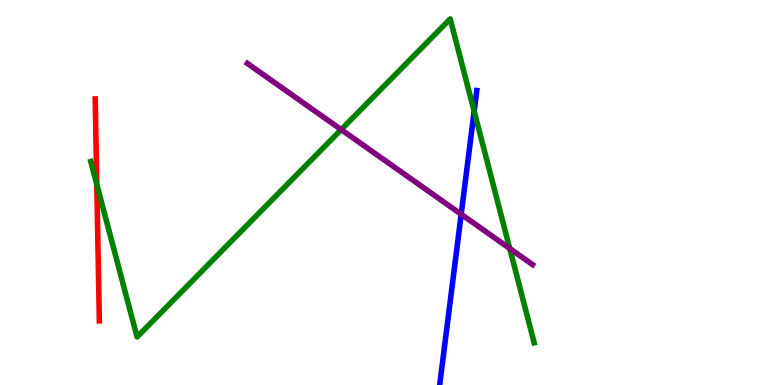[{'lines': ['blue', 'red'], 'intersections': []}, {'lines': ['green', 'red'], 'intersections': [{'x': 1.25, 'y': 5.21}]}, {'lines': ['purple', 'red'], 'intersections': []}, {'lines': ['blue', 'green'], 'intersections': [{'x': 6.12, 'y': 7.11}]}, {'lines': ['blue', 'purple'], 'intersections': [{'x': 5.95, 'y': 4.43}]}, {'lines': ['green', 'purple'], 'intersections': [{'x': 4.4, 'y': 6.63}, {'x': 6.58, 'y': 3.54}]}]